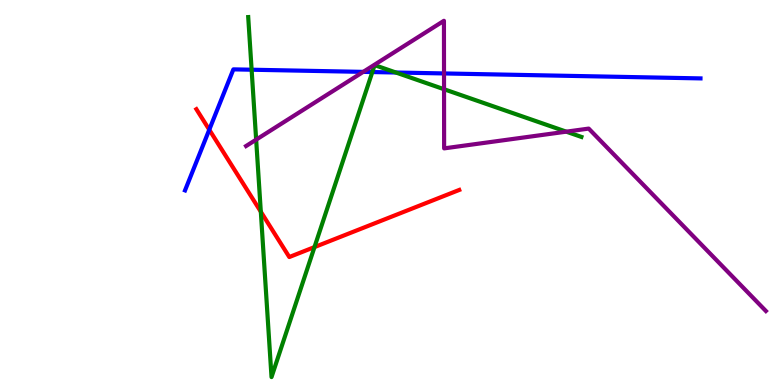[{'lines': ['blue', 'red'], 'intersections': [{'x': 2.7, 'y': 6.63}]}, {'lines': ['green', 'red'], 'intersections': [{'x': 3.37, 'y': 4.5}, {'x': 4.06, 'y': 3.58}]}, {'lines': ['purple', 'red'], 'intersections': []}, {'lines': ['blue', 'green'], 'intersections': [{'x': 3.25, 'y': 8.19}, {'x': 4.8, 'y': 8.13}, {'x': 5.11, 'y': 8.12}]}, {'lines': ['blue', 'purple'], 'intersections': [{'x': 4.69, 'y': 8.13}, {'x': 5.73, 'y': 8.09}]}, {'lines': ['green', 'purple'], 'intersections': [{'x': 3.31, 'y': 6.37}, {'x': 5.73, 'y': 7.68}, {'x': 7.31, 'y': 6.58}]}]